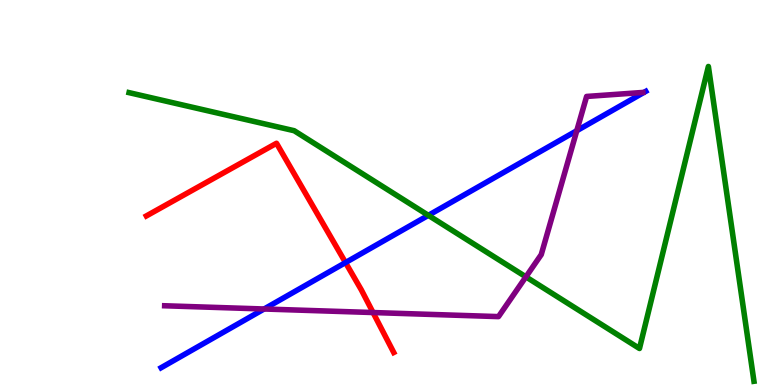[{'lines': ['blue', 'red'], 'intersections': [{'x': 4.46, 'y': 3.18}]}, {'lines': ['green', 'red'], 'intersections': []}, {'lines': ['purple', 'red'], 'intersections': [{'x': 4.81, 'y': 1.88}]}, {'lines': ['blue', 'green'], 'intersections': [{'x': 5.53, 'y': 4.41}]}, {'lines': ['blue', 'purple'], 'intersections': [{'x': 3.41, 'y': 1.97}, {'x': 7.44, 'y': 6.6}]}, {'lines': ['green', 'purple'], 'intersections': [{'x': 6.79, 'y': 2.81}]}]